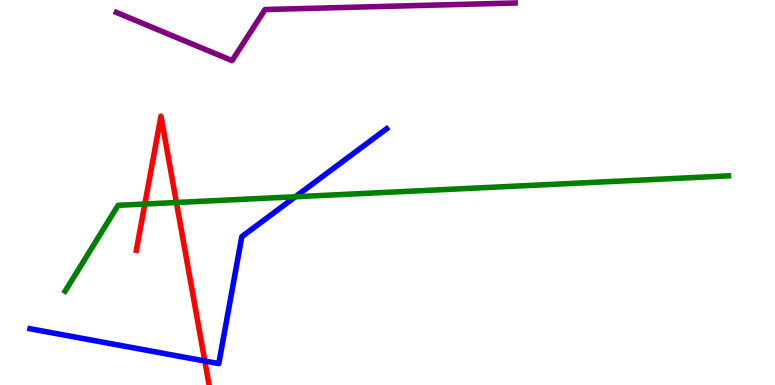[{'lines': ['blue', 'red'], 'intersections': [{'x': 2.64, 'y': 0.623}]}, {'lines': ['green', 'red'], 'intersections': [{'x': 1.87, 'y': 4.7}, {'x': 2.28, 'y': 4.74}]}, {'lines': ['purple', 'red'], 'intersections': []}, {'lines': ['blue', 'green'], 'intersections': [{'x': 3.81, 'y': 4.89}]}, {'lines': ['blue', 'purple'], 'intersections': []}, {'lines': ['green', 'purple'], 'intersections': []}]